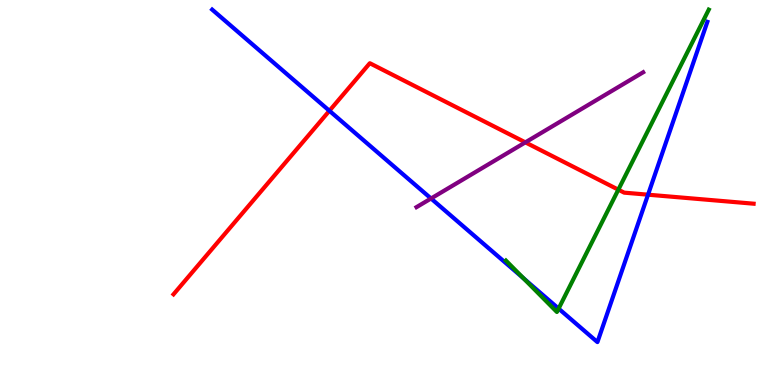[{'lines': ['blue', 'red'], 'intersections': [{'x': 4.25, 'y': 7.12}, {'x': 8.36, 'y': 4.94}]}, {'lines': ['green', 'red'], 'intersections': [{'x': 7.98, 'y': 5.07}]}, {'lines': ['purple', 'red'], 'intersections': [{'x': 6.78, 'y': 6.3}]}, {'lines': ['blue', 'green'], 'intersections': [{'x': 6.75, 'y': 2.77}, {'x': 7.21, 'y': 1.98}]}, {'lines': ['blue', 'purple'], 'intersections': [{'x': 5.56, 'y': 4.84}]}, {'lines': ['green', 'purple'], 'intersections': []}]